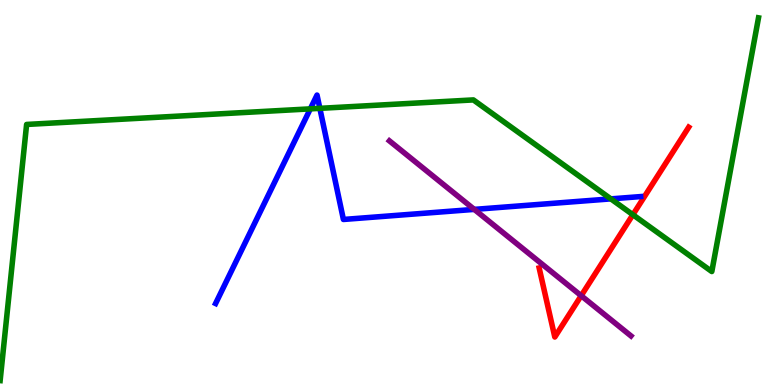[{'lines': ['blue', 'red'], 'intersections': []}, {'lines': ['green', 'red'], 'intersections': [{'x': 8.17, 'y': 4.42}]}, {'lines': ['purple', 'red'], 'intersections': [{'x': 7.5, 'y': 2.32}]}, {'lines': ['blue', 'green'], 'intersections': [{'x': 4.0, 'y': 7.17}, {'x': 4.13, 'y': 7.19}, {'x': 7.88, 'y': 4.83}]}, {'lines': ['blue', 'purple'], 'intersections': [{'x': 6.12, 'y': 4.56}]}, {'lines': ['green', 'purple'], 'intersections': []}]